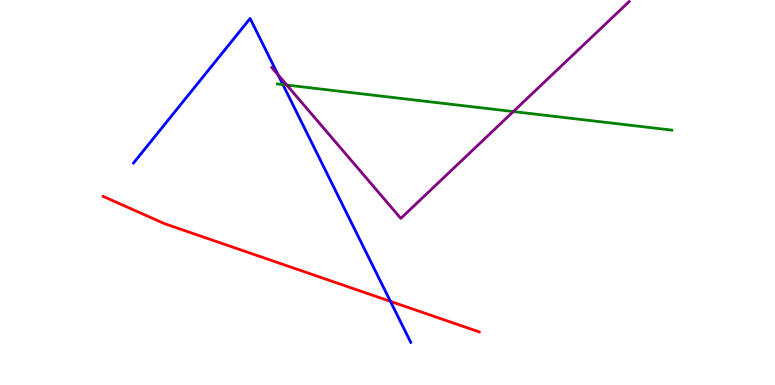[{'lines': ['blue', 'red'], 'intersections': [{'x': 5.04, 'y': 2.17}]}, {'lines': ['green', 'red'], 'intersections': []}, {'lines': ['purple', 'red'], 'intersections': []}, {'lines': ['blue', 'green'], 'intersections': [{'x': 3.65, 'y': 7.8}]}, {'lines': ['blue', 'purple'], 'intersections': [{'x': 3.59, 'y': 8.06}]}, {'lines': ['green', 'purple'], 'intersections': [{'x': 3.7, 'y': 7.79}, {'x': 6.62, 'y': 7.1}]}]